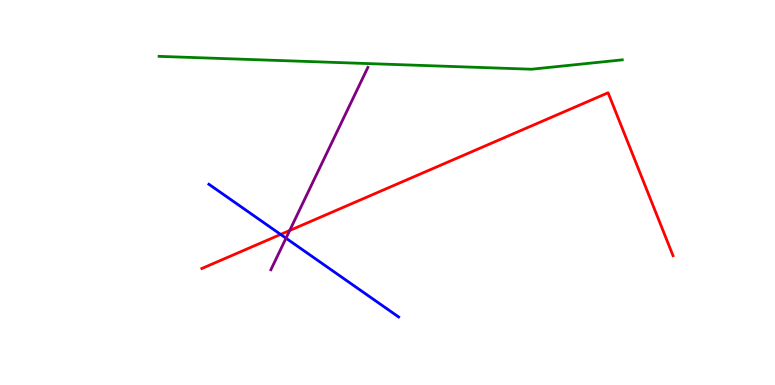[{'lines': ['blue', 'red'], 'intersections': [{'x': 3.62, 'y': 3.91}]}, {'lines': ['green', 'red'], 'intersections': []}, {'lines': ['purple', 'red'], 'intersections': [{'x': 3.74, 'y': 4.01}]}, {'lines': ['blue', 'green'], 'intersections': []}, {'lines': ['blue', 'purple'], 'intersections': [{'x': 3.69, 'y': 3.81}]}, {'lines': ['green', 'purple'], 'intersections': []}]